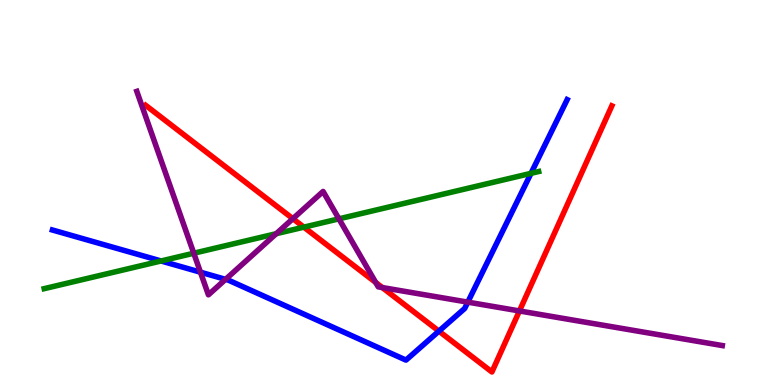[{'lines': ['blue', 'red'], 'intersections': [{'x': 5.66, 'y': 1.4}]}, {'lines': ['green', 'red'], 'intersections': [{'x': 3.92, 'y': 4.1}]}, {'lines': ['purple', 'red'], 'intersections': [{'x': 3.78, 'y': 4.32}, {'x': 4.85, 'y': 2.66}, {'x': 4.93, 'y': 2.53}, {'x': 6.7, 'y': 1.92}]}, {'lines': ['blue', 'green'], 'intersections': [{'x': 2.08, 'y': 3.22}, {'x': 6.85, 'y': 5.5}]}, {'lines': ['blue', 'purple'], 'intersections': [{'x': 2.59, 'y': 2.93}, {'x': 2.91, 'y': 2.74}, {'x': 6.04, 'y': 2.15}]}, {'lines': ['green', 'purple'], 'intersections': [{'x': 2.5, 'y': 3.42}, {'x': 3.56, 'y': 3.93}, {'x': 4.37, 'y': 4.32}]}]